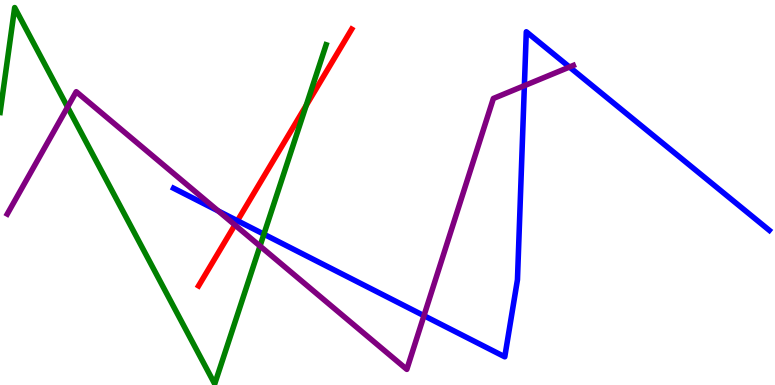[{'lines': ['blue', 'red'], 'intersections': [{'x': 3.06, 'y': 4.27}]}, {'lines': ['green', 'red'], 'intersections': [{'x': 3.95, 'y': 7.26}]}, {'lines': ['purple', 'red'], 'intersections': [{'x': 3.03, 'y': 4.16}]}, {'lines': ['blue', 'green'], 'intersections': [{'x': 3.41, 'y': 3.92}]}, {'lines': ['blue', 'purple'], 'intersections': [{'x': 2.82, 'y': 4.52}, {'x': 5.47, 'y': 1.8}, {'x': 6.77, 'y': 7.77}, {'x': 7.35, 'y': 8.26}]}, {'lines': ['green', 'purple'], 'intersections': [{'x': 0.872, 'y': 7.22}, {'x': 3.35, 'y': 3.61}]}]